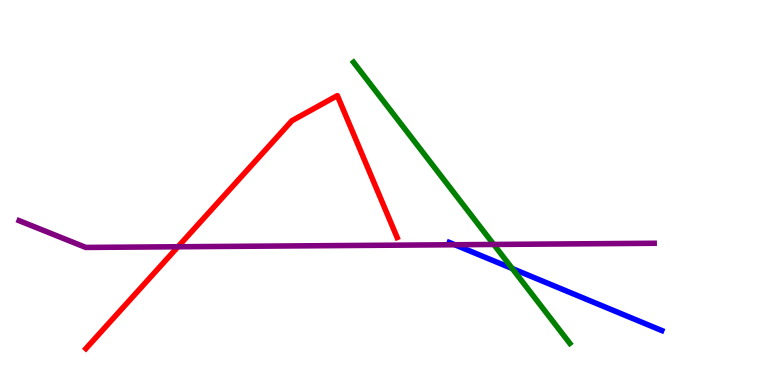[{'lines': ['blue', 'red'], 'intersections': []}, {'lines': ['green', 'red'], 'intersections': []}, {'lines': ['purple', 'red'], 'intersections': [{'x': 2.3, 'y': 3.59}]}, {'lines': ['blue', 'green'], 'intersections': [{'x': 6.61, 'y': 3.02}]}, {'lines': ['blue', 'purple'], 'intersections': [{'x': 5.87, 'y': 3.64}]}, {'lines': ['green', 'purple'], 'intersections': [{'x': 6.37, 'y': 3.65}]}]